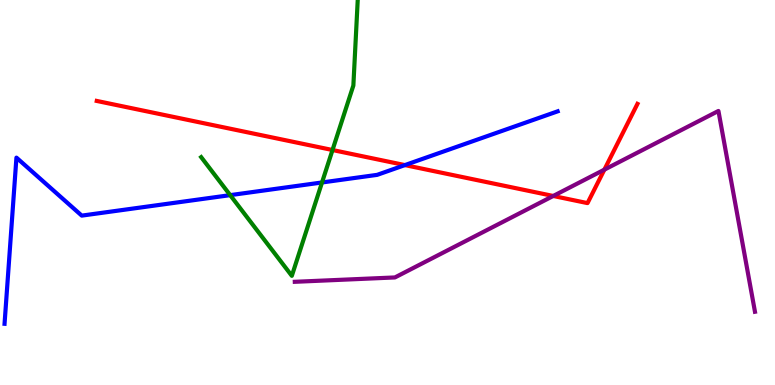[{'lines': ['blue', 'red'], 'intersections': [{'x': 5.22, 'y': 5.71}]}, {'lines': ['green', 'red'], 'intersections': [{'x': 4.29, 'y': 6.1}]}, {'lines': ['purple', 'red'], 'intersections': [{'x': 7.14, 'y': 4.91}, {'x': 7.8, 'y': 5.59}]}, {'lines': ['blue', 'green'], 'intersections': [{'x': 2.97, 'y': 4.93}, {'x': 4.16, 'y': 5.26}]}, {'lines': ['blue', 'purple'], 'intersections': []}, {'lines': ['green', 'purple'], 'intersections': []}]